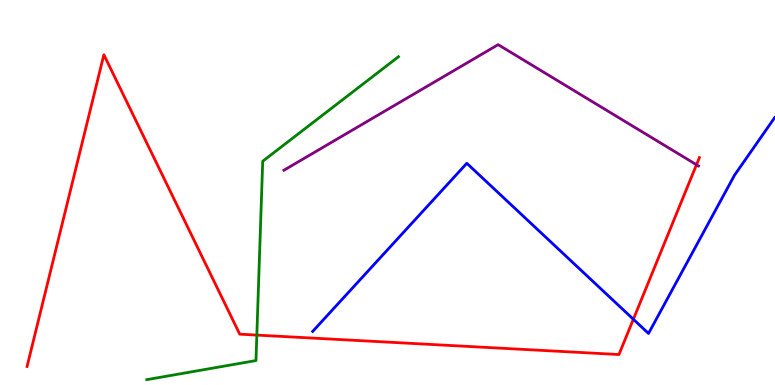[{'lines': ['blue', 'red'], 'intersections': [{'x': 8.17, 'y': 1.71}]}, {'lines': ['green', 'red'], 'intersections': [{'x': 3.31, 'y': 1.3}]}, {'lines': ['purple', 'red'], 'intersections': [{'x': 8.99, 'y': 5.72}]}, {'lines': ['blue', 'green'], 'intersections': []}, {'lines': ['blue', 'purple'], 'intersections': []}, {'lines': ['green', 'purple'], 'intersections': []}]